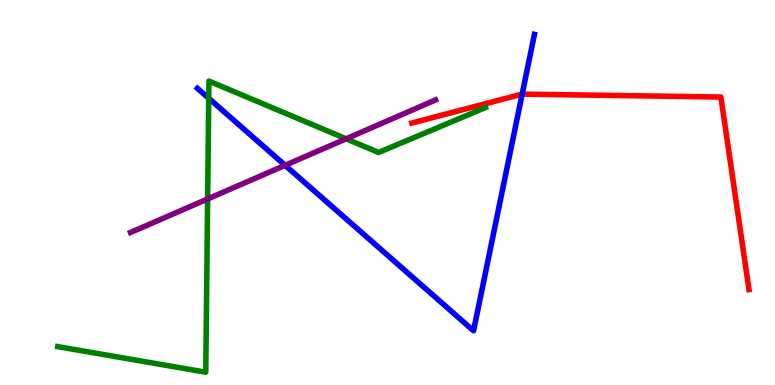[{'lines': ['blue', 'red'], 'intersections': [{'x': 6.74, 'y': 7.56}]}, {'lines': ['green', 'red'], 'intersections': []}, {'lines': ['purple', 'red'], 'intersections': []}, {'lines': ['blue', 'green'], 'intersections': [{'x': 2.69, 'y': 7.45}]}, {'lines': ['blue', 'purple'], 'intersections': [{'x': 3.68, 'y': 5.71}]}, {'lines': ['green', 'purple'], 'intersections': [{'x': 2.68, 'y': 4.83}, {'x': 4.47, 'y': 6.39}]}]